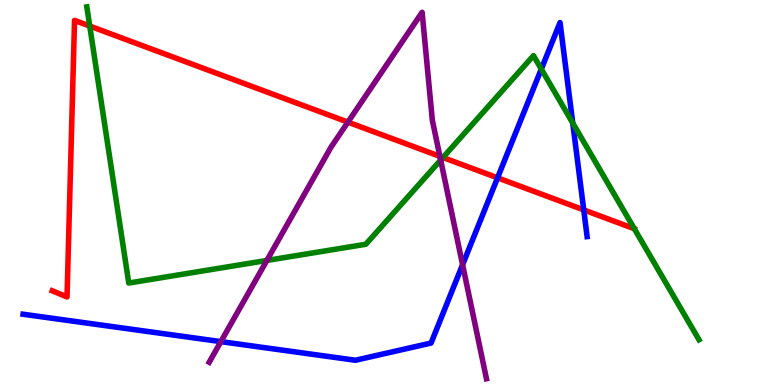[{'lines': ['blue', 'red'], 'intersections': [{'x': 6.42, 'y': 5.38}, {'x': 7.53, 'y': 4.55}]}, {'lines': ['green', 'red'], 'intersections': [{'x': 1.16, 'y': 9.32}, {'x': 5.72, 'y': 5.91}]}, {'lines': ['purple', 'red'], 'intersections': [{'x': 4.49, 'y': 6.83}, {'x': 5.68, 'y': 5.94}]}, {'lines': ['blue', 'green'], 'intersections': [{'x': 6.98, 'y': 8.21}, {'x': 7.39, 'y': 6.8}]}, {'lines': ['blue', 'purple'], 'intersections': [{'x': 2.85, 'y': 1.13}, {'x': 5.97, 'y': 3.12}]}, {'lines': ['green', 'purple'], 'intersections': [{'x': 3.44, 'y': 3.24}, {'x': 5.69, 'y': 5.84}]}]